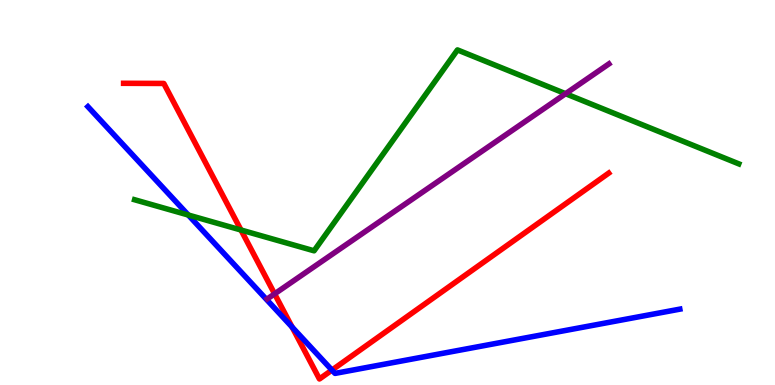[{'lines': ['blue', 'red'], 'intersections': [{'x': 3.77, 'y': 1.5}, {'x': 4.28, 'y': 0.387}]}, {'lines': ['green', 'red'], 'intersections': [{'x': 3.11, 'y': 4.03}]}, {'lines': ['purple', 'red'], 'intersections': [{'x': 3.54, 'y': 2.37}]}, {'lines': ['blue', 'green'], 'intersections': [{'x': 2.43, 'y': 4.42}]}, {'lines': ['blue', 'purple'], 'intersections': []}, {'lines': ['green', 'purple'], 'intersections': [{'x': 7.3, 'y': 7.57}]}]